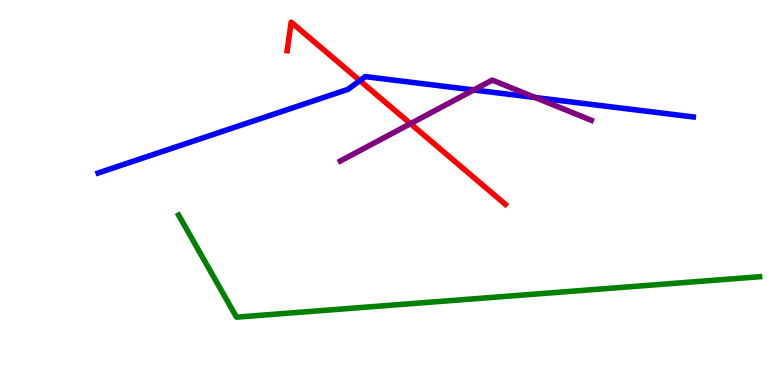[{'lines': ['blue', 'red'], 'intersections': [{'x': 4.64, 'y': 7.91}]}, {'lines': ['green', 'red'], 'intersections': []}, {'lines': ['purple', 'red'], 'intersections': [{'x': 5.3, 'y': 6.79}]}, {'lines': ['blue', 'green'], 'intersections': []}, {'lines': ['blue', 'purple'], 'intersections': [{'x': 6.11, 'y': 7.66}, {'x': 6.91, 'y': 7.47}]}, {'lines': ['green', 'purple'], 'intersections': []}]